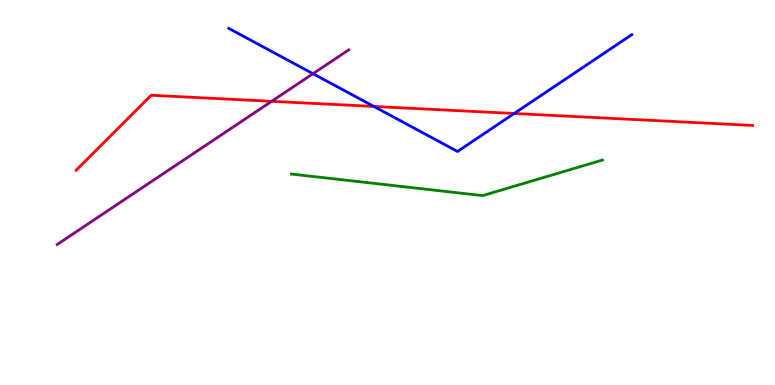[{'lines': ['blue', 'red'], 'intersections': [{'x': 4.82, 'y': 7.24}, {'x': 6.63, 'y': 7.05}]}, {'lines': ['green', 'red'], 'intersections': []}, {'lines': ['purple', 'red'], 'intersections': [{'x': 3.51, 'y': 7.37}]}, {'lines': ['blue', 'green'], 'intersections': []}, {'lines': ['blue', 'purple'], 'intersections': [{'x': 4.04, 'y': 8.09}]}, {'lines': ['green', 'purple'], 'intersections': []}]